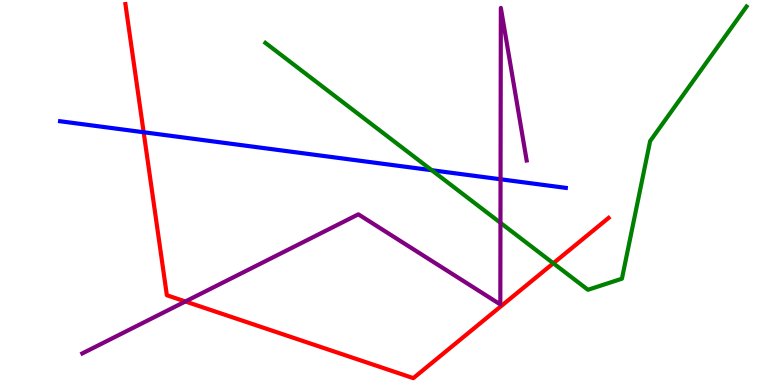[{'lines': ['blue', 'red'], 'intersections': [{'x': 1.85, 'y': 6.57}]}, {'lines': ['green', 'red'], 'intersections': [{'x': 7.14, 'y': 3.16}]}, {'lines': ['purple', 'red'], 'intersections': [{'x': 2.39, 'y': 2.17}]}, {'lines': ['blue', 'green'], 'intersections': [{'x': 5.57, 'y': 5.58}]}, {'lines': ['blue', 'purple'], 'intersections': [{'x': 6.46, 'y': 5.34}]}, {'lines': ['green', 'purple'], 'intersections': [{'x': 6.46, 'y': 4.21}]}]